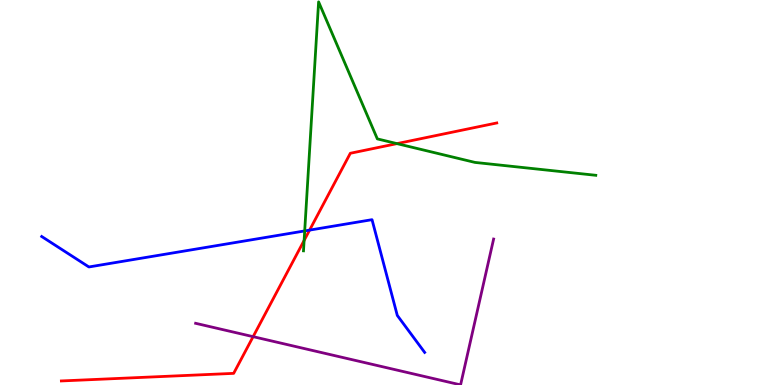[{'lines': ['blue', 'red'], 'intersections': [{'x': 3.99, 'y': 4.02}]}, {'lines': ['green', 'red'], 'intersections': [{'x': 3.92, 'y': 3.75}, {'x': 5.12, 'y': 6.27}]}, {'lines': ['purple', 'red'], 'intersections': [{'x': 3.27, 'y': 1.26}]}, {'lines': ['blue', 'green'], 'intersections': [{'x': 3.93, 'y': 4.0}]}, {'lines': ['blue', 'purple'], 'intersections': []}, {'lines': ['green', 'purple'], 'intersections': []}]